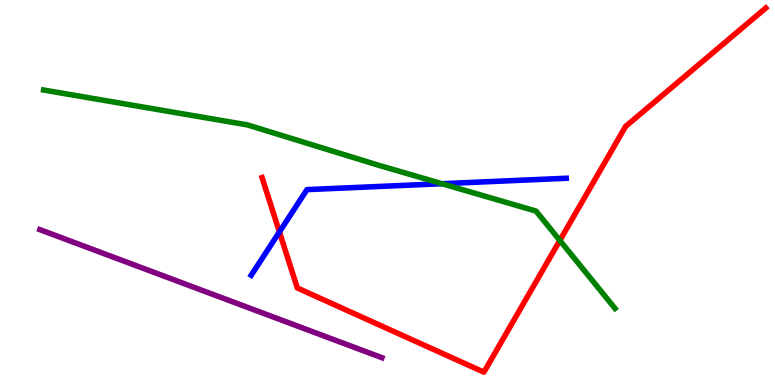[{'lines': ['blue', 'red'], 'intersections': [{'x': 3.61, 'y': 3.98}]}, {'lines': ['green', 'red'], 'intersections': [{'x': 7.22, 'y': 3.75}]}, {'lines': ['purple', 'red'], 'intersections': []}, {'lines': ['blue', 'green'], 'intersections': [{'x': 5.7, 'y': 5.23}]}, {'lines': ['blue', 'purple'], 'intersections': []}, {'lines': ['green', 'purple'], 'intersections': []}]